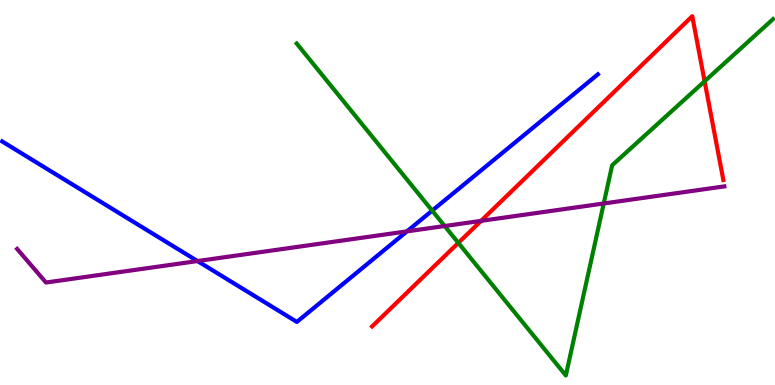[{'lines': ['blue', 'red'], 'intersections': []}, {'lines': ['green', 'red'], 'intersections': [{'x': 5.91, 'y': 3.69}, {'x': 9.09, 'y': 7.89}]}, {'lines': ['purple', 'red'], 'intersections': [{'x': 6.21, 'y': 4.26}]}, {'lines': ['blue', 'green'], 'intersections': [{'x': 5.58, 'y': 4.53}]}, {'lines': ['blue', 'purple'], 'intersections': [{'x': 2.55, 'y': 3.22}, {'x': 5.25, 'y': 3.99}]}, {'lines': ['green', 'purple'], 'intersections': [{'x': 5.74, 'y': 4.13}, {'x': 7.79, 'y': 4.71}]}]